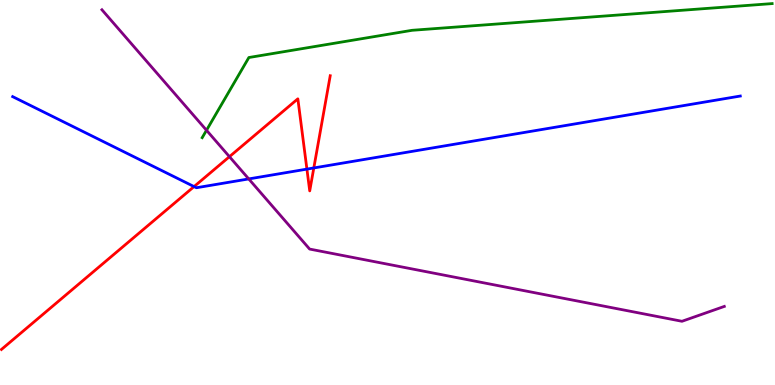[{'lines': ['blue', 'red'], 'intersections': [{'x': 2.5, 'y': 5.15}, {'x': 3.96, 'y': 5.61}, {'x': 4.05, 'y': 5.64}]}, {'lines': ['green', 'red'], 'intersections': []}, {'lines': ['purple', 'red'], 'intersections': [{'x': 2.96, 'y': 5.93}]}, {'lines': ['blue', 'green'], 'intersections': []}, {'lines': ['blue', 'purple'], 'intersections': [{'x': 3.21, 'y': 5.35}]}, {'lines': ['green', 'purple'], 'intersections': [{'x': 2.66, 'y': 6.62}]}]